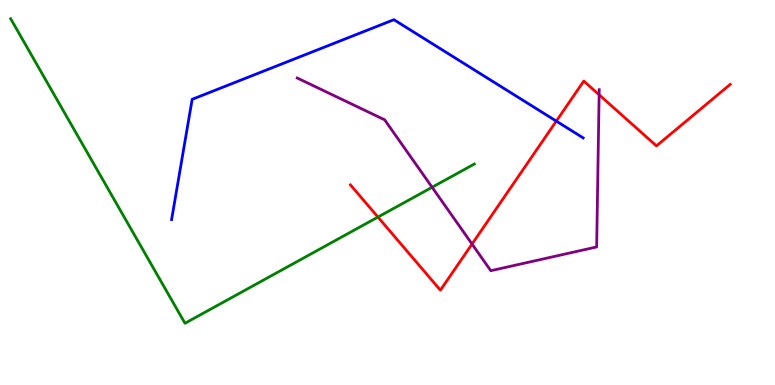[{'lines': ['blue', 'red'], 'intersections': [{'x': 7.18, 'y': 6.85}]}, {'lines': ['green', 'red'], 'intersections': [{'x': 4.88, 'y': 4.36}]}, {'lines': ['purple', 'red'], 'intersections': [{'x': 6.09, 'y': 3.66}, {'x': 7.73, 'y': 7.54}]}, {'lines': ['blue', 'green'], 'intersections': []}, {'lines': ['blue', 'purple'], 'intersections': []}, {'lines': ['green', 'purple'], 'intersections': [{'x': 5.58, 'y': 5.14}]}]